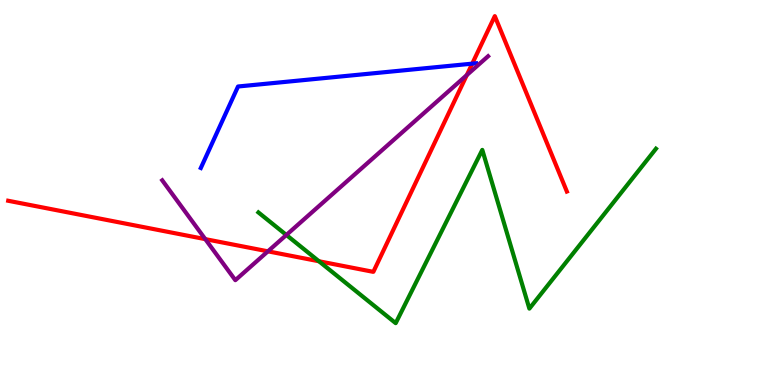[{'lines': ['blue', 'red'], 'intersections': [{'x': 6.09, 'y': 8.35}]}, {'lines': ['green', 'red'], 'intersections': [{'x': 4.12, 'y': 3.21}]}, {'lines': ['purple', 'red'], 'intersections': [{'x': 2.65, 'y': 3.79}, {'x': 3.46, 'y': 3.47}, {'x': 6.02, 'y': 8.05}]}, {'lines': ['blue', 'green'], 'intersections': []}, {'lines': ['blue', 'purple'], 'intersections': []}, {'lines': ['green', 'purple'], 'intersections': [{'x': 3.69, 'y': 3.9}]}]